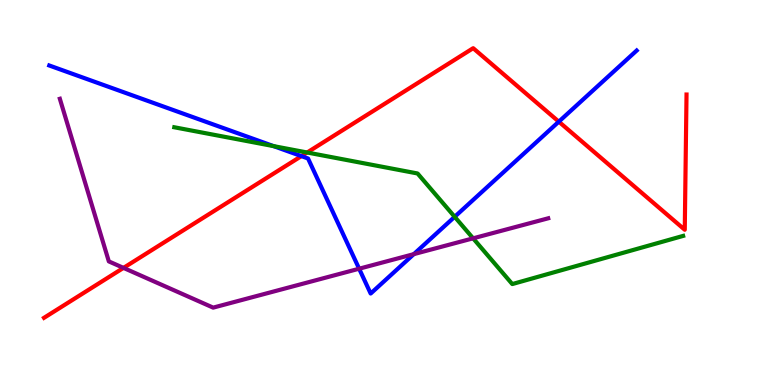[{'lines': ['blue', 'red'], 'intersections': [{'x': 3.89, 'y': 5.95}, {'x': 7.21, 'y': 6.84}]}, {'lines': ['green', 'red'], 'intersections': [{'x': 3.96, 'y': 6.04}]}, {'lines': ['purple', 'red'], 'intersections': [{'x': 1.59, 'y': 3.04}]}, {'lines': ['blue', 'green'], 'intersections': [{'x': 3.53, 'y': 6.2}, {'x': 5.87, 'y': 4.37}]}, {'lines': ['blue', 'purple'], 'intersections': [{'x': 4.63, 'y': 3.02}, {'x': 5.34, 'y': 3.4}]}, {'lines': ['green', 'purple'], 'intersections': [{'x': 6.1, 'y': 3.81}]}]